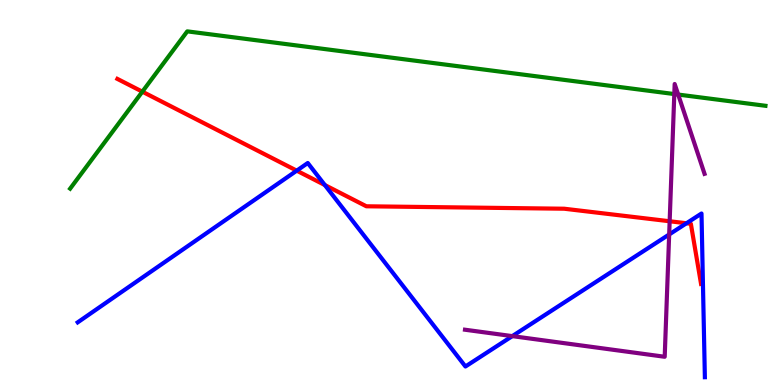[{'lines': ['blue', 'red'], 'intersections': [{'x': 3.83, 'y': 5.57}, {'x': 4.19, 'y': 5.19}, {'x': 8.86, 'y': 4.2}]}, {'lines': ['green', 'red'], 'intersections': [{'x': 1.84, 'y': 7.62}]}, {'lines': ['purple', 'red'], 'intersections': [{'x': 8.64, 'y': 4.25}]}, {'lines': ['blue', 'green'], 'intersections': []}, {'lines': ['blue', 'purple'], 'intersections': [{'x': 6.61, 'y': 1.27}, {'x': 8.63, 'y': 3.91}]}, {'lines': ['green', 'purple'], 'intersections': [{'x': 8.7, 'y': 7.56}, {'x': 8.75, 'y': 7.54}]}]